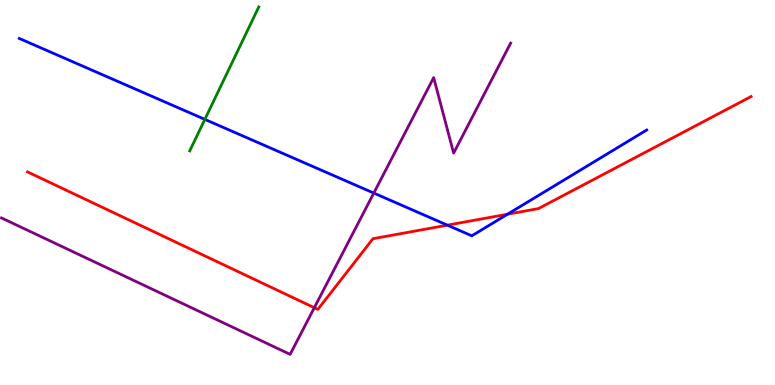[{'lines': ['blue', 'red'], 'intersections': [{'x': 5.77, 'y': 4.15}, {'x': 6.55, 'y': 4.44}]}, {'lines': ['green', 'red'], 'intersections': []}, {'lines': ['purple', 'red'], 'intersections': [{'x': 4.06, 'y': 2.01}]}, {'lines': ['blue', 'green'], 'intersections': [{'x': 2.64, 'y': 6.9}]}, {'lines': ['blue', 'purple'], 'intersections': [{'x': 4.82, 'y': 4.99}]}, {'lines': ['green', 'purple'], 'intersections': []}]